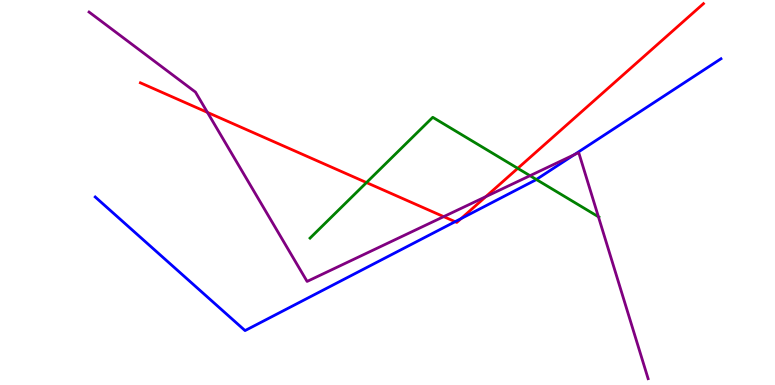[{'lines': ['blue', 'red'], 'intersections': [{'x': 5.87, 'y': 4.24}, {'x': 5.95, 'y': 4.32}]}, {'lines': ['green', 'red'], 'intersections': [{'x': 4.73, 'y': 5.26}, {'x': 6.68, 'y': 5.63}]}, {'lines': ['purple', 'red'], 'intersections': [{'x': 2.68, 'y': 7.08}, {'x': 5.73, 'y': 4.37}, {'x': 6.27, 'y': 4.89}]}, {'lines': ['blue', 'green'], 'intersections': [{'x': 6.92, 'y': 5.34}]}, {'lines': ['blue', 'purple'], 'intersections': [{'x': 7.41, 'y': 5.98}]}, {'lines': ['green', 'purple'], 'intersections': [{'x': 6.84, 'y': 5.44}, {'x': 7.72, 'y': 4.37}]}]